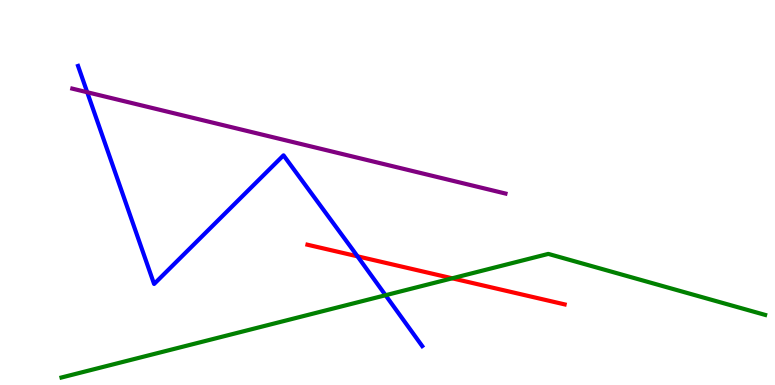[{'lines': ['blue', 'red'], 'intersections': [{'x': 4.61, 'y': 3.34}]}, {'lines': ['green', 'red'], 'intersections': [{'x': 5.84, 'y': 2.77}]}, {'lines': ['purple', 'red'], 'intersections': []}, {'lines': ['blue', 'green'], 'intersections': [{'x': 4.97, 'y': 2.33}]}, {'lines': ['blue', 'purple'], 'intersections': [{'x': 1.13, 'y': 7.6}]}, {'lines': ['green', 'purple'], 'intersections': []}]